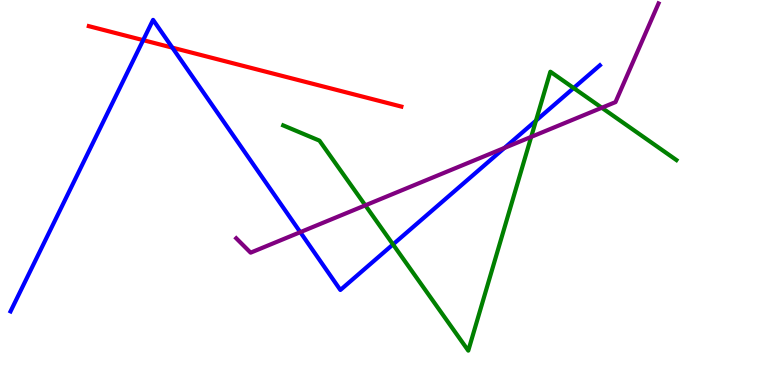[{'lines': ['blue', 'red'], 'intersections': [{'x': 1.85, 'y': 8.96}, {'x': 2.22, 'y': 8.76}]}, {'lines': ['green', 'red'], 'intersections': []}, {'lines': ['purple', 'red'], 'intersections': []}, {'lines': ['blue', 'green'], 'intersections': [{'x': 5.07, 'y': 3.65}, {'x': 6.92, 'y': 6.87}, {'x': 7.4, 'y': 7.71}]}, {'lines': ['blue', 'purple'], 'intersections': [{'x': 3.87, 'y': 3.97}, {'x': 6.51, 'y': 6.16}]}, {'lines': ['green', 'purple'], 'intersections': [{'x': 4.71, 'y': 4.67}, {'x': 6.85, 'y': 6.44}, {'x': 7.77, 'y': 7.2}]}]